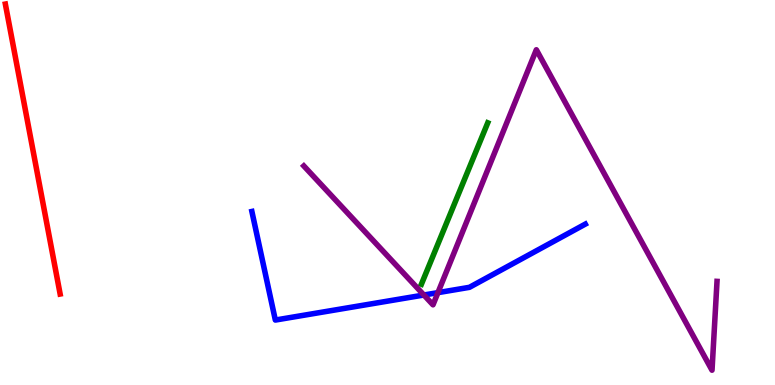[{'lines': ['blue', 'red'], 'intersections': []}, {'lines': ['green', 'red'], 'intersections': []}, {'lines': ['purple', 'red'], 'intersections': []}, {'lines': ['blue', 'green'], 'intersections': []}, {'lines': ['blue', 'purple'], 'intersections': [{'x': 5.47, 'y': 2.34}, {'x': 5.65, 'y': 2.4}]}, {'lines': ['green', 'purple'], 'intersections': []}]